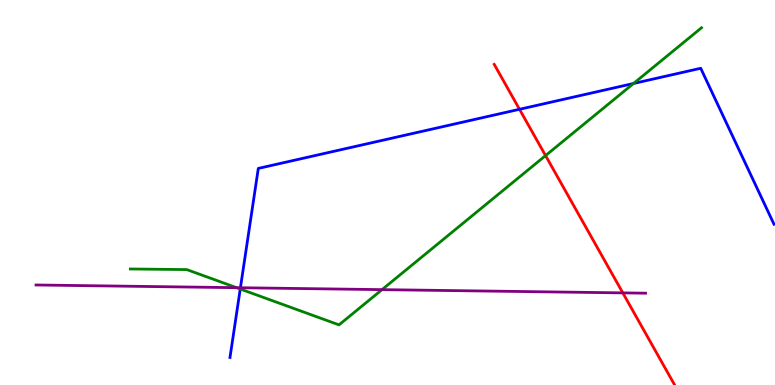[{'lines': ['blue', 'red'], 'intersections': [{'x': 6.7, 'y': 7.16}]}, {'lines': ['green', 'red'], 'intersections': [{'x': 7.04, 'y': 5.96}]}, {'lines': ['purple', 'red'], 'intersections': [{'x': 8.04, 'y': 2.39}]}, {'lines': ['blue', 'green'], 'intersections': [{'x': 3.1, 'y': 2.49}, {'x': 8.17, 'y': 7.83}]}, {'lines': ['blue', 'purple'], 'intersections': [{'x': 3.1, 'y': 2.53}]}, {'lines': ['green', 'purple'], 'intersections': [{'x': 3.05, 'y': 2.53}, {'x': 4.93, 'y': 2.48}]}]